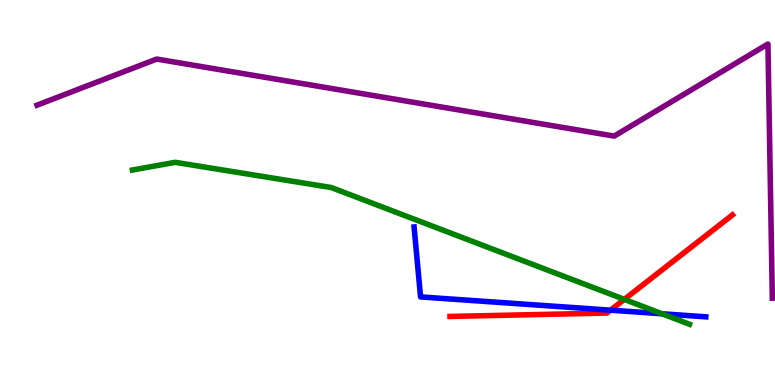[{'lines': ['blue', 'red'], 'intersections': [{'x': 7.88, 'y': 1.94}]}, {'lines': ['green', 'red'], 'intersections': [{'x': 8.06, 'y': 2.22}]}, {'lines': ['purple', 'red'], 'intersections': []}, {'lines': ['blue', 'green'], 'intersections': [{'x': 8.54, 'y': 1.85}]}, {'lines': ['blue', 'purple'], 'intersections': []}, {'lines': ['green', 'purple'], 'intersections': []}]